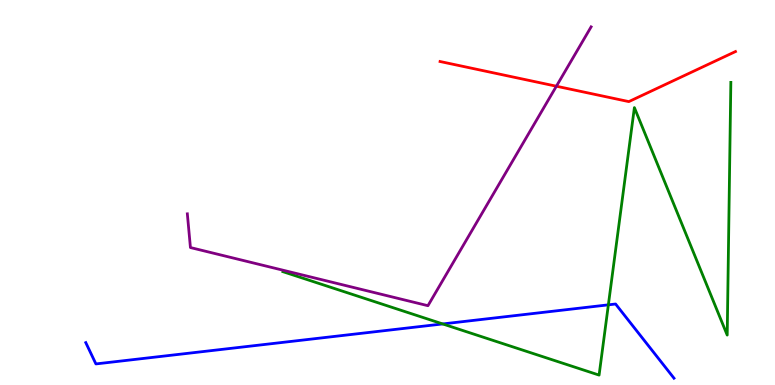[{'lines': ['blue', 'red'], 'intersections': []}, {'lines': ['green', 'red'], 'intersections': []}, {'lines': ['purple', 'red'], 'intersections': [{'x': 7.18, 'y': 7.76}]}, {'lines': ['blue', 'green'], 'intersections': [{'x': 5.71, 'y': 1.59}, {'x': 7.85, 'y': 2.08}]}, {'lines': ['blue', 'purple'], 'intersections': []}, {'lines': ['green', 'purple'], 'intersections': []}]